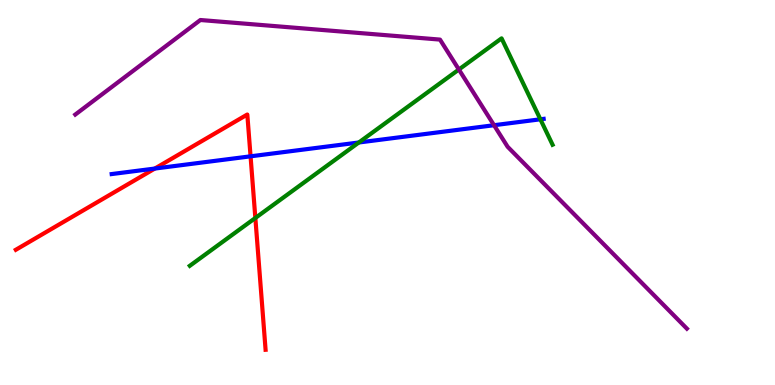[{'lines': ['blue', 'red'], 'intersections': [{'x': 2.0, 'y': 5.62}, {'x': 3.23, 'y': 5.94}]}, {'lines': ['green', 'red'], 'intersections': [{'x': 3.29, 'y': 4.34}]}, {'lines': ['purple', 'red'], 'intersections': []}, {'lines': ['blue', 'green'], 'intersections': [{'x': 4.63, 'y': 6.3}, {'x': 6.97, 'y': 6.9}]}, {'lines': ['blue', 'purple'], 'intersections': [{'x': 6.37, 'y': 6.75}]}, {'lines': ['green', 'purple'], 'intersections': [{'x': 5.92, 'y': 8.19}]}]